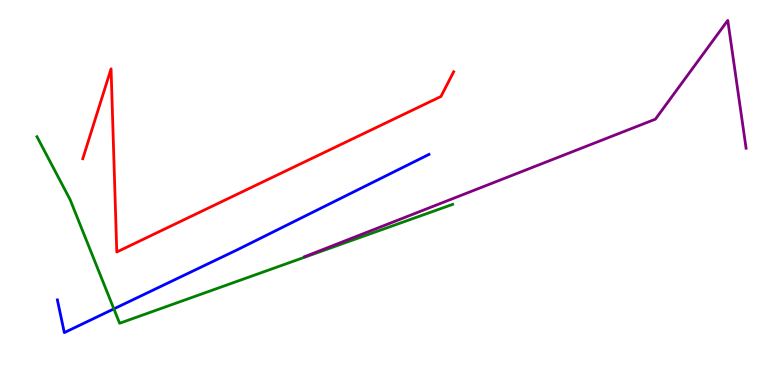[{'lines': ['blue', 'red'], 'intersections': []}, {'lines': ['green', 'red'], 'intersections': []}, {'lines': ['purple', 'red'], 'intersections': []}, {'lines': ['blue', 'green'], 'intersections': [{'x': 1.47, 'y': 1.98}]}, {'lines': ['blue', 'purple'], 'intersections': []}, {'lines': ['green', 'purple'], 'intersections': []}]